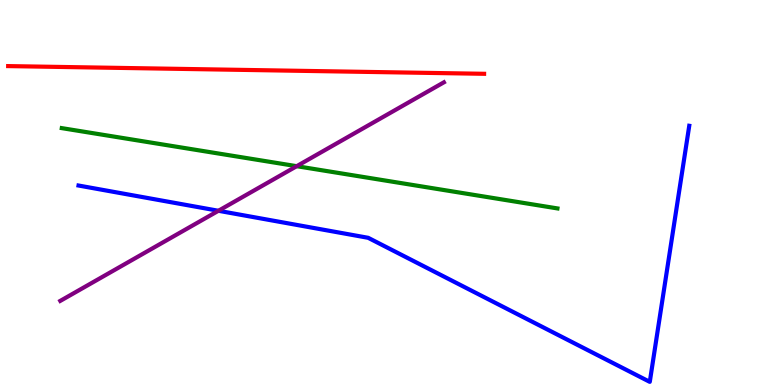[{'lines': ['blue', 'red'], 'intersections': []}, {'lines': ['green', 'red'], 'intersections': []}, {'lines': ['purple', 'red'], 'intersections': []}, {'lines': ['blue', 'green'], 'intersections': []}, {'lines': ['blue', 'purple'], 'intersections': [{'x': 2.82, 'y': 4.53}]}, {'lines': ['green', 'purple'], 'intersections': [{'x': 3.83, 'y': 5.68}]}]